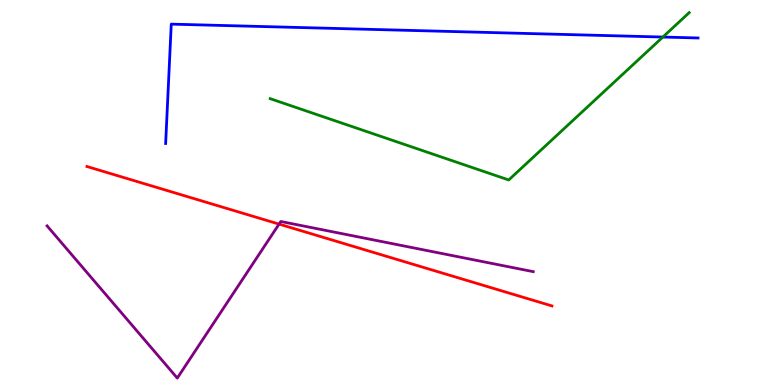[{'lines': ['blue', 'red'], 'intersections': []}, {'lines': ['green', 'red'], 'intersections': []}, {'lines': ['purple', 'red'], 'intersections': [{'x': 3.6, 'y': 4.18}]}, {'lines': ['blue', 'green'], 'intersections': [{'x': 8.55, 'y': 9.04}]}, {'lines': ['blue', 'purple'], 'intersections': []}, {'lines': ['green', 'purple'], 'intersections': []}]